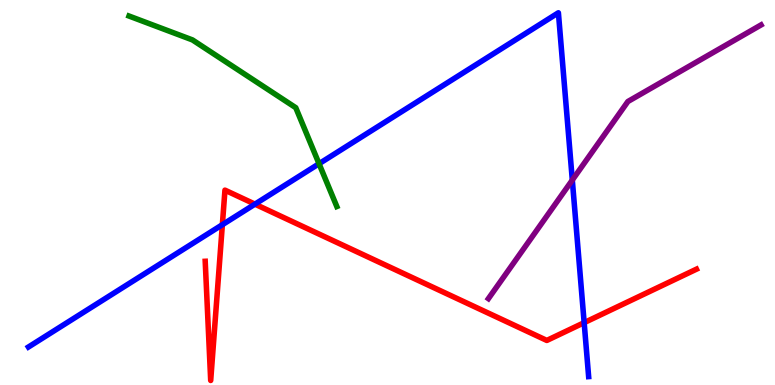[{'lines': ['blue', 'red'], 'intersections': [{'x': 2.87, 'y': 4.16}, {'x': 3.29, 'y': 4.7}, {'x': 7.54, 'y': 1.62}]}, {'lines': ['green', 'red'], 'intersections': []}, {'lines': ['purple', 'red'], 'intersections': []}, {'lines': ['blue', 'green'], 'intersections': [{'x': 4.12, 'y': 5.75}]}, {'lines': ['blue', 'purple'], 'intersections': [{'x': 7.38, 'y': 5.32}]}, {'lines': ['green', 'purple'], 'intersections': []}]